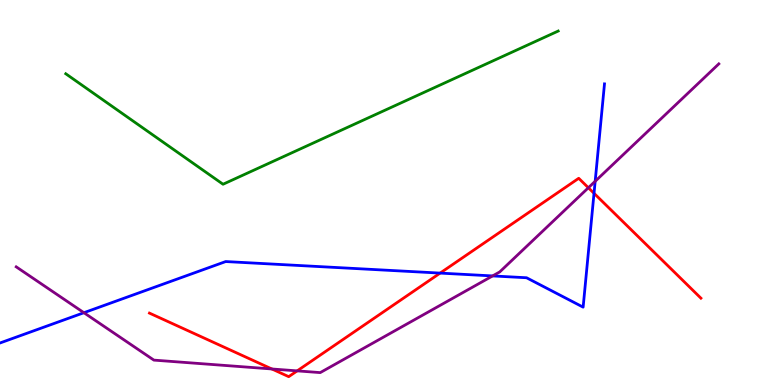[{'lines': ['blue', 'red'], 'intersections': [{'x': 5.68, 'y': 2.91}, {'x': 7.66, 'y': 4.98}]}, {'lines': ['green', 'red'], 'intersections': []}, {'lines': ['purple', 'red'], 'intersections': [{'x': 3.51, 'y': 0.416}, {'x': 3.83, 'y': 0.367}, {'x': 7.59, 'y': 5.12}]}, {'lines': ['blue', 'green'], 'intersections': []}, {'lines': ['blue', 'purple'], 'intersections': [{'x': 1.08, 'y': 1.88}, {'x': 6.36, 'y': 2.83}, {'x': 7.68, 'y': 5.29}]}, {'lines': ['green', 'purple'], 'intersections': []}]